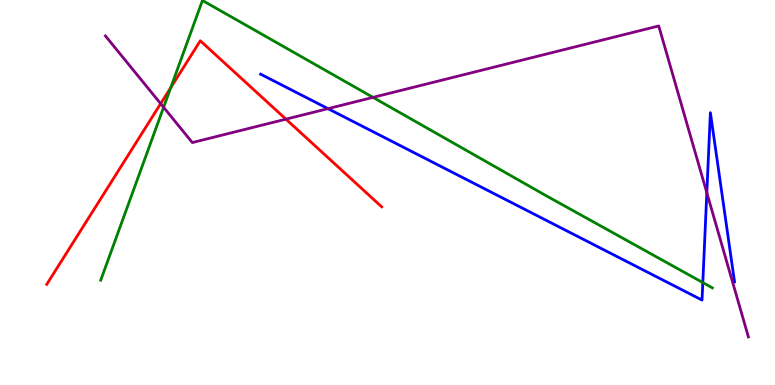[{'lines': ['blue', 'red'], 'intersections': []}, {'lines': ['green', 'red'], 'intersections': [{'x': 2.2, 'y': 7.72}]}, {'lines': ['purple', 'red'], 'intersections': [{'x': 2.07, 'y': 7.31}, {'x': 3.69, 'y': 6.9}]}, {'lines': ['blue', 'green'], 'intersections': [{'x': 9.07, 'y': 2.66}]}, {'lines': ['blue', 'purple'], 'intersections': [{'x': 4.23, 'y': 7.18}, {'x': 9.12, 'y': 4.99}]}, {'lines': ['green', 'purple'], 'intersections': [{'x': 2.11, 'y': 7.21}, {'x': 4.81, 'y': 7.47}]}]